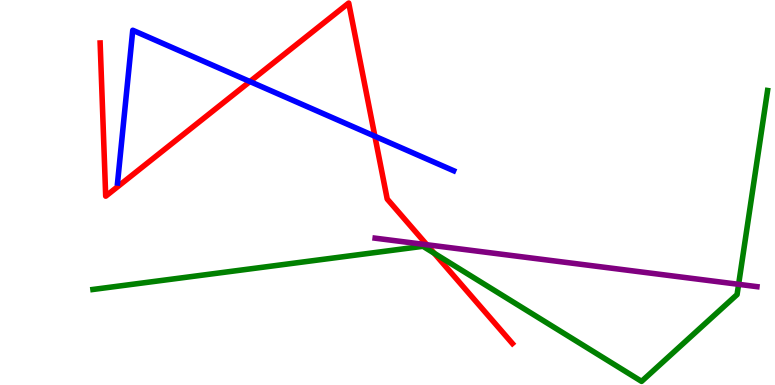[{'lines': ['blue', 'red'], 'intersections': [{'x': 3.22, 'y': 7.88}, {'x': 4.84, 'y': 6.46}]}, {'lines': ['green', 'red'], 'intersections': [{'x': 5.6, 'y': 3.42}]}, {'lines': ['purple', 'red'], 'intersections': [{'x': 5.51, 'y': 3.64}]}, {'lines': ['blue', 'green'], 'intersections': []}, {'lines': ['blue', 'purple'], 'intersections': []}, {'lines': ['green', 'purple'], 'intersections': [{'x': 9.53, 'y': 2.61}]}]